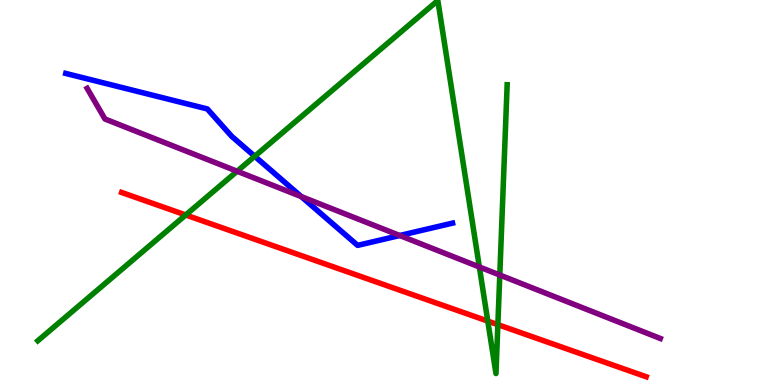[{'lines': ['blue', 'red'], 'intersections': []}, {'lines': ['green', 'red'], 'intersections': [{'x': 2.4, 'y': 4.42}, {'x': 6.29, 'y': 1.66}, {'x': 6.42, 'y': 1.57}]}, {'lines': ['purple', 'red'], 'intersections': []}, {'lines': ['blue', 'green'], 'intersections': [{'x': 3.29, 'y': 5.94}]}, {'lines': ['blue', 'purple'], 'intersections': [{'x': 3.89, 'y': 4.89}, {'x': 5.16, 'y': 3.88}]}, {'lines': ['green', 'purple'], 'intersections': [{'x': 3.06, 'y': 5.55}, {'x': 6.19, 'y': 3.07}, {'x': 6.45, 'y': 2.86}]}]